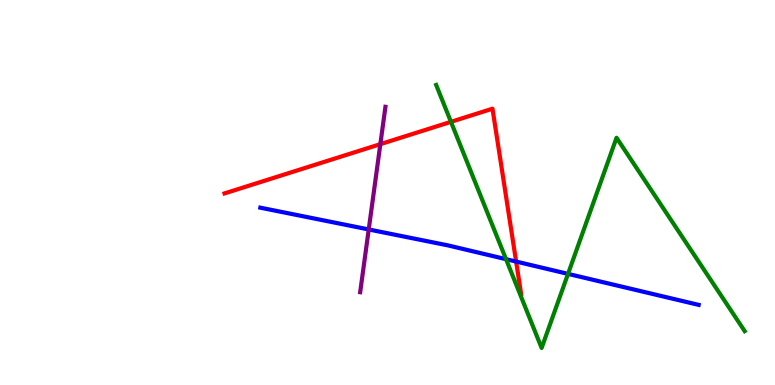[{'lines': ['blue', 'red'], 'intersections': [{'x': 6.66, 'y': 3.21}]}, {'lines': ['green', 'red'], 'intersections': [{'x': 5.82, 'y': 6.84}]}, {'lines': ['purple', 'red'], 'intersections': [{'x': 4.91, 'y': 6.26}]}, {'lines': ['blue', 'green'], 'intersections': [{'x': 6.53, 'y': 3.27}, {'x': 7.33, 'y': 2.89}]}, {'lines': ['blue', 'purple'], 'intersections': [{'x': 4.76, 'y': 4.04}]}, {'lines': ['green', 'purple'], 'intersections': []}]